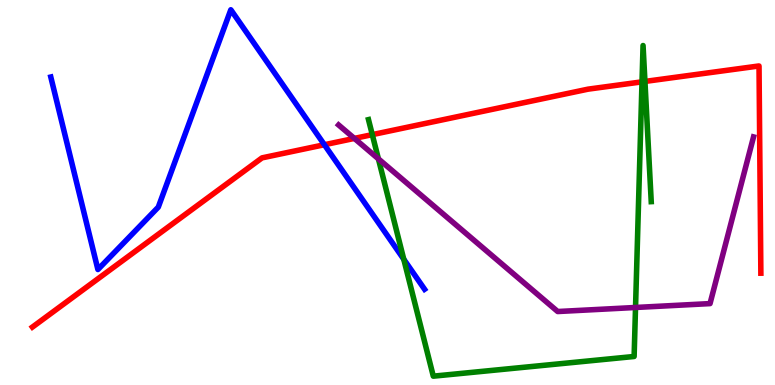[{'lines': ['blue', 'red'], 'intersections': [{'x': 4.19, 'y': 6.24}]}, {'lines': ['green', 'red'], 'intersections': [{'x': 4.8, 'y': 6.5}, {'x': 8.28, 'y': 7.87}, {'x': 8.32, 'y': 7.88}]}, {'lines': ['purple', 'red'], 'intersections': [{'x': 4.57, 'y': 6.41}]}, {'lines': ['blue', 'green'], 'intersections': [{'x': 5.21, 'y': 3.27}]}, {'lines': ['blue', 'purple'], 'intersections': []}, {'lines': ['green', 'purple'], 'intersections': [{'x': 4.88, 'y': 5.87}, {'x': 8.2, 'y': 2.01}]}]